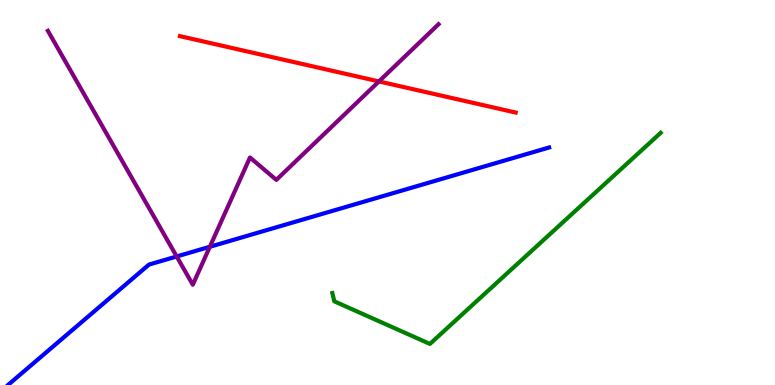[{'lines': ['blue', 'red'], 'intersections': []}, {'lines': ['green', 'red'], 'intersections': []}, {'lines': ['purple', 'red'], 'intersections': [{'x': 4.89, 'y': 7.89}]}, {'lines': ['blue', 'green'], 'intersections': []}, {'lines': ['blue', 'purple'], 'intersections': [{'x': 2.28, 'y': 3.34}, {'x': 2.71, 'y': 3.59}]}, {'lines': ['green', 'purple'], 'intersections': []}]